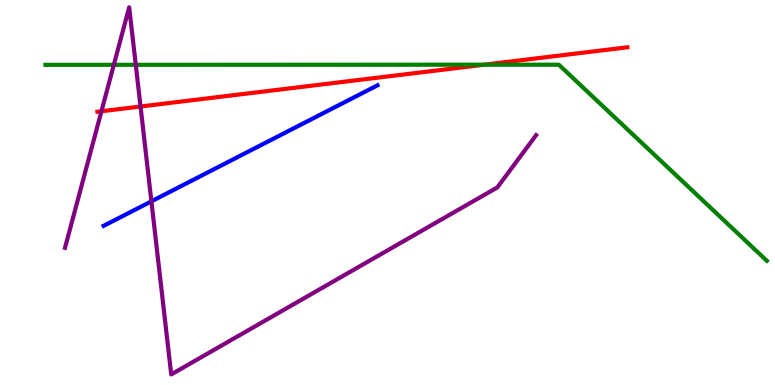[{'lines': ['blue', 'red'], 'intersections': []}, {'lines': ['green', 'red'], 'intersections': [{'x': 6.25, 'y': 8.32}]}, {'lines': ['purple', 'red'], 'intersections': [{'x': 1.31, 'y': 7.11}, {'x': 1.81, 'y': 7.23}]}, {'lines': ['blue', 'green'], 'intersections': []}, {'lines': ['blue', 'purple'], 'intersections': [{'x': 1.95, 'y': 4.77}]}, {'lines': ['green', 'purple'], 'intersections': [{'x': 1.47, 'y': 8.32}, {'x': 1.75, 'y': 8.32}]}]